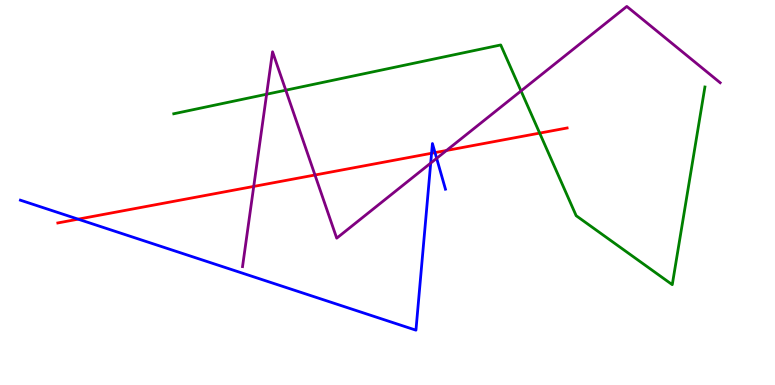[{'lines': ['blue', 'red'], 'intersections': [{'x': 1.01, 'y': 4.31}, {'x': 5.57, 'y': 6.02}, {'x': 5.61, 'y': 6.04}]}, {'lines': ['green', 'red'], 'intersections': [{'x': 6.96, 'y': 6.54}]}, {'lines': ['purple', 'red'], 'intersections': [{'x': 3.27, 'y': 5.16}, {'x': 4.06, 'y': 5.45}, {'x': 5.76, 'y': 6.09}]}, {'lines': ['blue', 'green'], 'intersections': []}, {'lines': ['blue', 'purple'], 'intersections': [{'x': 5.56, 'y': 5.76}, {'x': 5.63, 'y': 5.89}]}, {'lines': ['green', 'purple'], 'intersections': [{'x': 3.44, 'y': 7.55}, {'x': 3.69, 'y': 7.66}, {'x': 6.72, 'y': 7.64}]}]